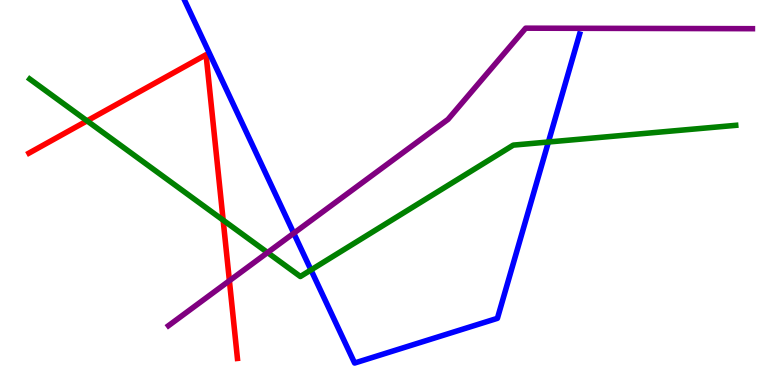[{'lines': ['blue', 'red'], 'intersections': []}, {'lines': ['green', 'red'], 'intersections': [{'x': 1.12, 'y': 6.86}, {'x': 2.88, 'y': 4.28}]}, {'lines': ['purple', 'red'], 'intersections': [{'x': 2.96, 'y': 2.71}]}, {'lines': ['blue', 'green'], 'intersections': [{'x': 4.01, 'y': 2.99}, {'x': 7.08, 'y': 6.31}]}, {'lines': ['blue', 'purple'], 'intersections': [{'x': 3.79, 'y': 3.94}]}, {'lines': ['green', 'purple'], 'intersections': [{'x': 3.45, 'y': 3.44}]}]